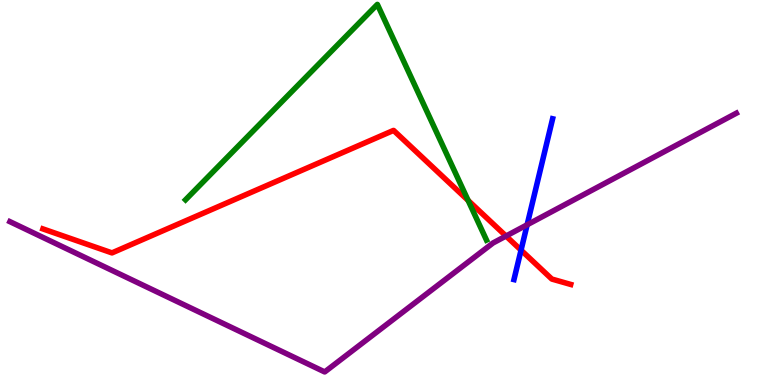[{'lines': ['blue', 'red'], 'intersections': [{'x': 6.72, 'y': 3.5}]}, {'lines': ['green', 'red'], 'intersections': [{'x': 6.04, 'y': 4.79}]}, {'lines': ['purple', 'red'], 'intersections': [{'x': 6.53, 'y': 3.87}]}, {'lines': ['blue', 'green'], 'intersections': []}, {'lines': ['blue', 'purple'], 'intersections': [{'x': 6.8, 'y': 4.16}]}, {'lines': ['green', 'purple'], 'intersections': []}]